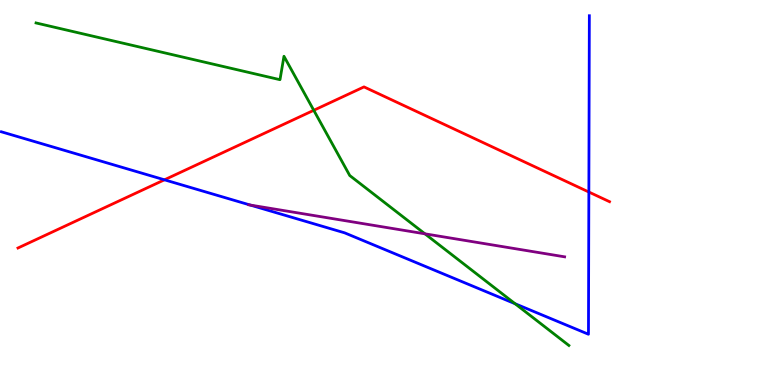[{'lines': ['blue', 'red'], 'intersections': [{'x': 2.12, 'y': 5.33}, {'x': 7.6, 'y': 5.01}]}, {'lines': ['green', 'red'], 'intersections': [{'x': 4.05, 'y': 7.14}]}, {'lines': ['purple', 'red'], 'intersections': []}, {'lines': ['blue', 'green'], 'intersections': [{'x': 6.65, 'y': 2.11}]}, {'lines': ['blue', 'purple'], 'intersections': [{'x': 3.23, 'y': 4.67}]}, {'lines': ['green', 'purple'], 'intersections': [{'x': 5.48, 'y': 3.93}]}]